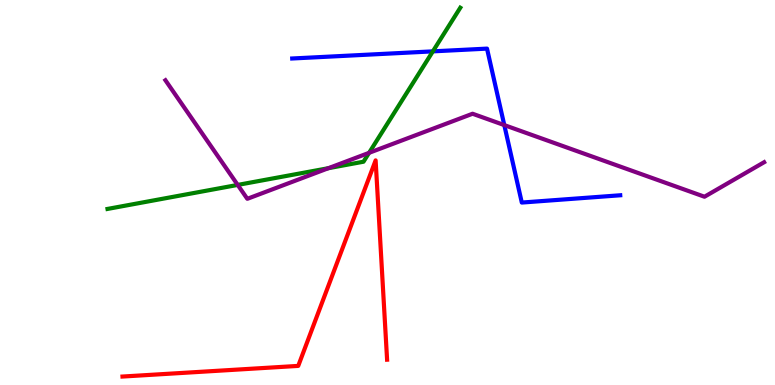[{'lines': ['blue', 'red'], 'intersections': []}, {'lines': ['green', 'red'], 'intersections': []}, {'lines': ['purple', 'red'], 'intersections': []}, {'lines': ['blue', 'green'], 'intersections': [{'x': 5.59, 'y': 8.67}]}, {'lines': ['blue', 'purple'], 'intersections': [{'x': 6.51, 'y': 6.75}]}, {'lines': ['green', 'purple'], 'intersections': [{'x': 3.07, 'y': 5.2}, {'x': 4.24, 'y': 5.63}, {'x': 4.76, 'y': 6.03}]}]